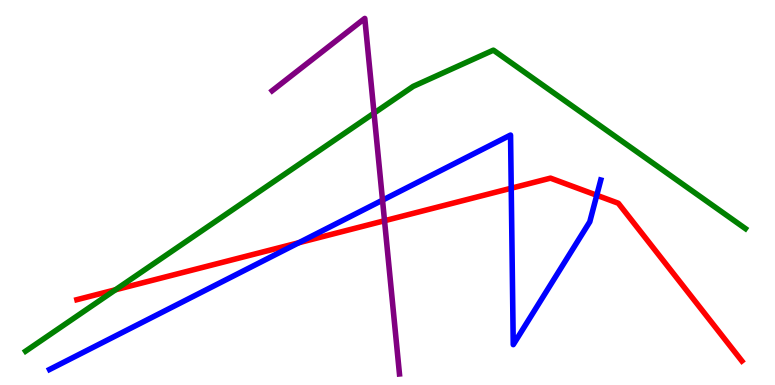[{'lines': ['blue', 'red'], 'intersections': [{'x': 3.86, 'y': 3.7}, {'x': 6.6, 'y': 5.11}, {'x': 7.7, 'y': 4.93}]}, {'lines': ['green', 'red'], 'intersections': [{'x': 1.49, 'y': 2.47}]}, {'lines': ['purple', 'red'], 'intersections': [{'x': 4.96, 'y': 4.27}]}, {'lines': ['blue', 'green'], 'intersections': []}, {'lines': ['blue', 'purple'], 'intersections': [{'x': 4.94, 'y': 4.8}]}, {'lines': ['green', 'purple'], 'intersections': [{'x': 4.83, 'y': 7.06}]}]